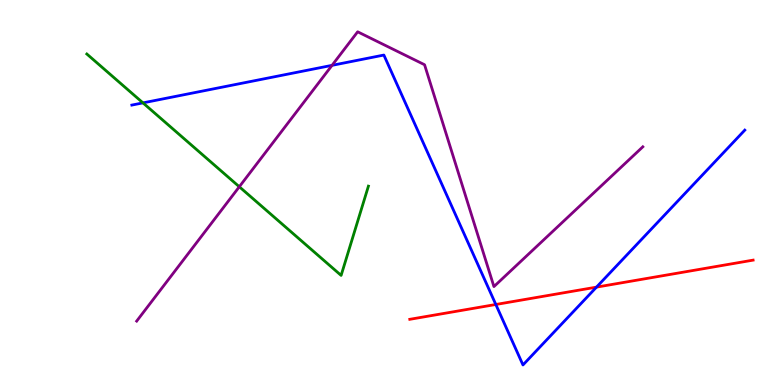[{'lines': ['blue', 'red'], 'intersections': [{'x': 6.4, 'y': 2.09}, {'x': 7.7, 'y': 2.54}]}, {'lines': ['green', 'red'], 'intersections': []}, {'lines': ['purple', 'red'], 'intersections': []}, {'lines': ['blue', 'green'], 'intersections': [{'x': 1.84, 'y': 7.33}]}, {'lines': ['blue', 'purple'], 'intersections': [{'x': 4.28, 'y': 8.3}]}, {'lines': ['green', 'purple'], 'intersections': [{'x': 3.09, 'y': 5.15}]}]